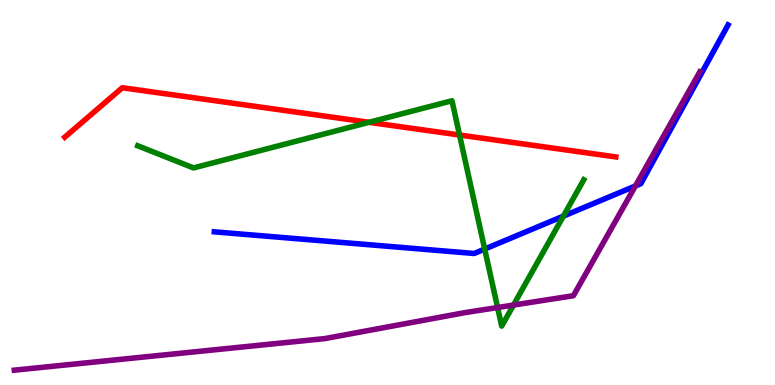[{'lines': ['blue', 'red'], 'intersections': []}, {'lines': ['green', 'red'], 'intersections': [{'x': 4.76, 'y': 6.82}, {'x': 5.93, 'y': 6.49}]}, {'lines': ['purple', 'red'], 'intersections': []}, {'lines': ['blue', 'green'], 'intersections': [{'x': 6.25, 'y': 3.53}, {'x': 7.27, 'y': 4.39}]}, {'lines': ['blue', 'purple'], 'intersections': [{'x': 8.2, 'y': 5.17}]}, {'lines': ['green', 'purple'], 'intersections': [{'x': 6.42, 'y': 2.01}, {'x': 6.63, 'y': 2.08}]}]